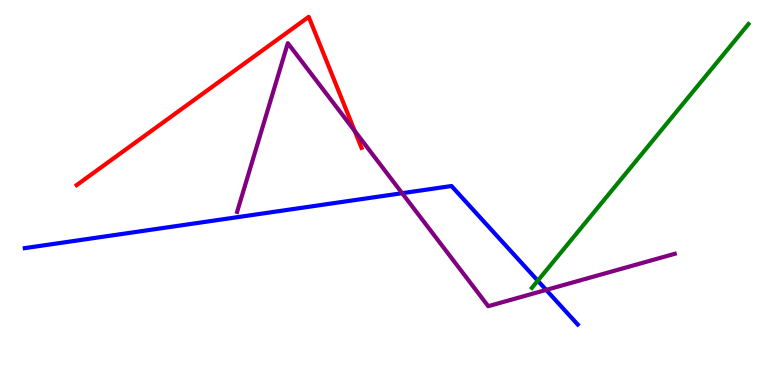[{'lines': ['blue', 'red'], 'intersections': []}, {'lines': ['green', 'red'], 'intersections': []}, {'lines': ['purple', 'red'], 'intersections': [{'x': 4.58, 'y': 6.6}]}, {'lines': ['blue', 'green'], 'intersections': [{'x': 6.94, 'y': 2.71}]}, {'lines': ['blue', 'purple'], 'intersections': [{'x': 5.19, 'y': 4.98}, {'x': 7.05, 'y': 2.47}]}, {'lines': ['green', 'purple'], 'intersections': []}]